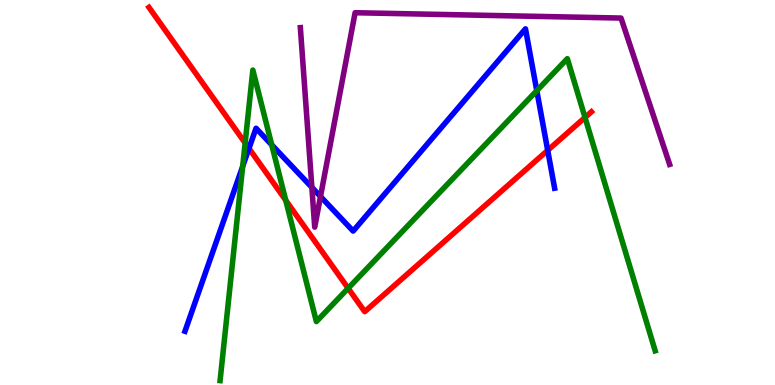[{'lines': ['blue', 'red'], 'intersections': [{'x': 3.21, 'y': 6.14}, {'x': 7.07, 'y': 6.09}]}, {'lines': ['green', 'red'], 'intersections': [{'x': 3.16, 'y': 6.29}, {'x': 3.69, 'y': 4.8}, {'x': 4.49, 'y': 2.51}, {'x': 7.55, 'y': 6.95}]}, {'lines': ['purple', 'red'], 'intersections': []}, {'lines': ['blue', 'green'], 'intersections': [{'x': 3.13, 'y': 5.68}, {'x': 3.51, 'y': 6.24}, {'x': 6.93, 'y': 7.64}]}, {'lines': ['blue', 'purple'], 'intersections': [{'x': 4.02, 'y': 5.13}, {'x': 4.14, 'y': 4.9}]}, {'lines': ['green', 'purple'], 'intersections': []}]